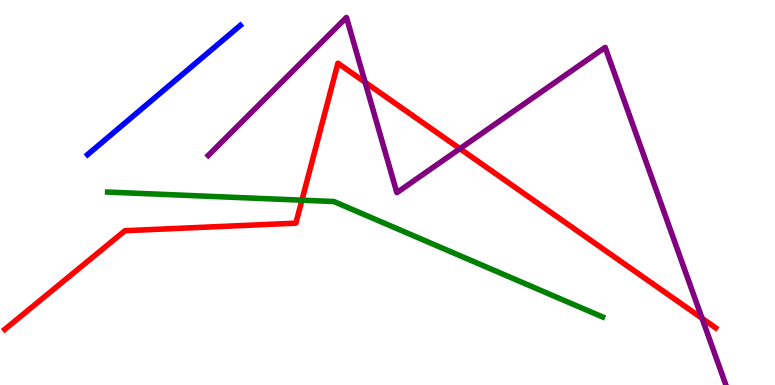[{'lines': ['blue', 'red'], 'intersections': []}, {'lines': ['green', 'red'], 'intersections': [{'x': 3.9, 'y': 4.8}]}, {'lines': ['purple', 'red'], 'intersections': [{'x': 4.71, 'y': 7.86}, {'x': 5.93, 'y': 6.14}, {'x': 9.06, 'y': 1.73}]}, {'lines': ['blue', 'green'], 'intersections': []}, {'lines': ['blue', 'purple'], 'intersections': []}, {'lines': ['green', 'purple'], 'intersections': []}]